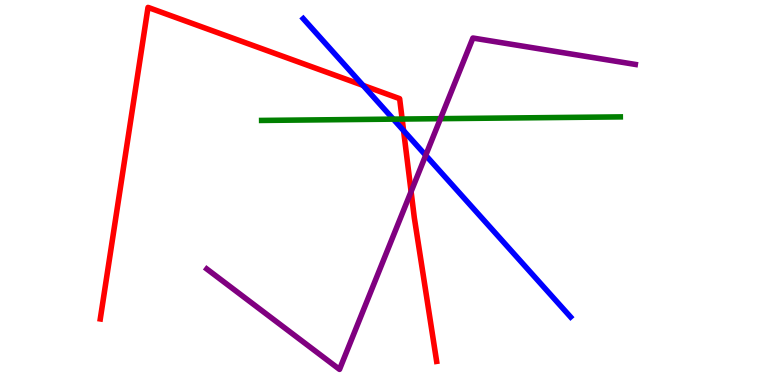[{'lines': ['blue', 'red'], 'intersections': [{'x': 4.68, 'y': 7.78}, {'x': 5.21, 'y': 6.61}]}, {'lines': ['green', 'red'], 'intersections': [{'x': 5.19, 'y': 6.91}]}, {'lines': ['purple', 'red'], 'intersections': [{'x': 5.3, 'y': 5.02}]}, {'lines': ['blue', 'green'], 'intersections': [{'x': 5.07, 'y': 6.91}]}, {'lines': ['blue', 'purple'], 'intersections': [{'x': 5.49, 'y': 5.97}]}, {'lines': ['green', 'purple'], 'intersections': [{'x': 5.68, 'y': 6.92}]}]